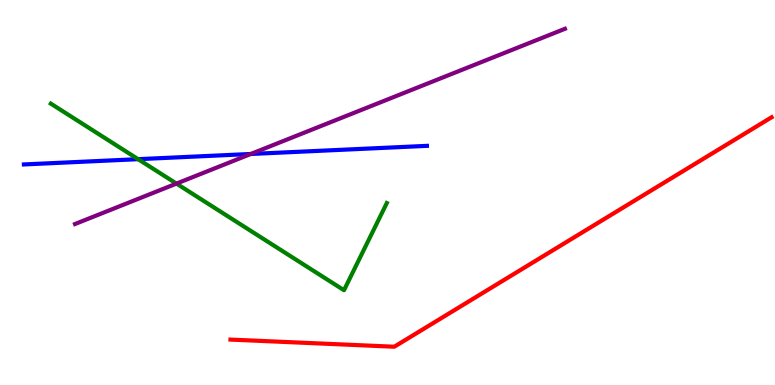[{'lines': ['blue', 'red'], 'intersections': []}, {'lines': ['green', 'red'], 'intersections': []}, {'lines': ['purple', 'red'], 'intersections': []}, {'lines': ['blue', 'green'], 'intersections': [{'x': 1.78, 'y': 5.87}]}, {'lines': ['blue', 'purple'], 'intersections': [{'x': 3.24, 'y': 6.0}]}, {'lines': ['green', 'purple'], 'intersections': [{'x': 2.28, 'y': 5.23}]}]